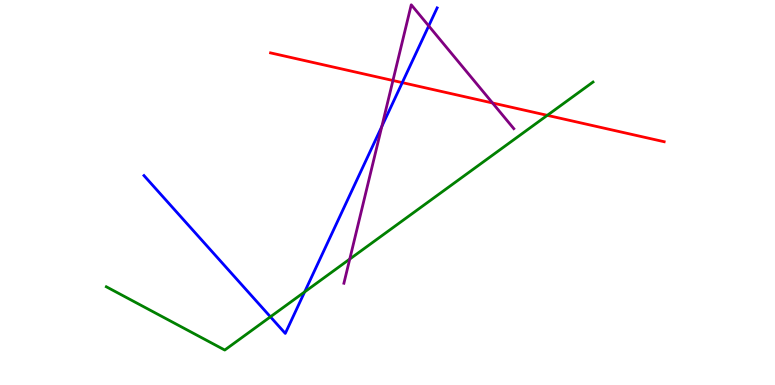[{'lines': ['blue', 'red'], 'intersections': [{'x': 5.19, 'y': 7.85}]}, {'lines': ['green', 'red'], 'intersections': [{'x': 7.06, 'y': 7.0}]}, {'lines': ['purple', 'red'], 'intersections': [{'x': 5.07, 'y': 7.91}, {'x': 6.36, 'y': 7.33}]}, {'lines': ['blue', 'green'], 'intersections': [{'x': 3.49, 'y': 1.77}, {'x': 3.93, 'y': 2.42}]}, {'lines': ['blue', 'purple'], 'intersections': [{'x': 4.93, 'y': 6.72}, {'x': 5.53, 'y': 9.33}]}, {'lines': ['green', 'purple'], 'intersections': [{'x': 4.51, 'y': 3.27}]}]